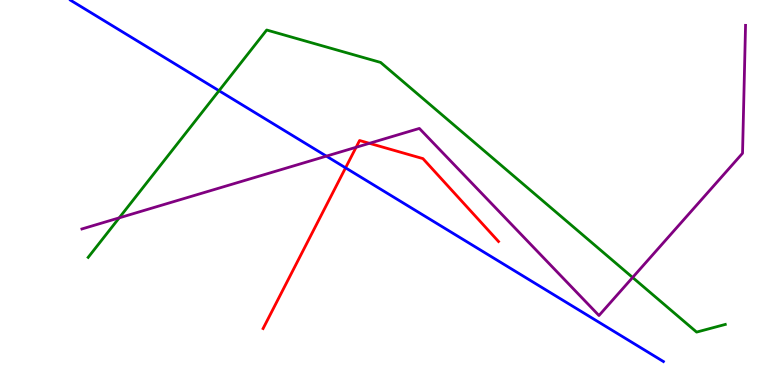[{'lines': ['blue', 'red'], 'intersections': [{'x': 4.46, 'y': 5.64}]}, {'lines': ['green', 'red'], 'intersections': []}, {'lines': ['purple', 'red'], 'intersections': [{'x': 4.59, 'y': 6.17}, {'x': 4.77, 'y': 6.28}]}, {'lines': ['blue', 'green'], 'intersections': [{'x': 2.83, 'y': 7.64}]}, {'lines': ['blue', 'purple'], 'intersections': [{'x': 4.21, 'y': 5.94}]}, {'lines': ['green', 'purple'], 'intersections': [{'x': 1.54, 'y': 4.34}, {'x': 8.16, 'y': 2.79}]}]